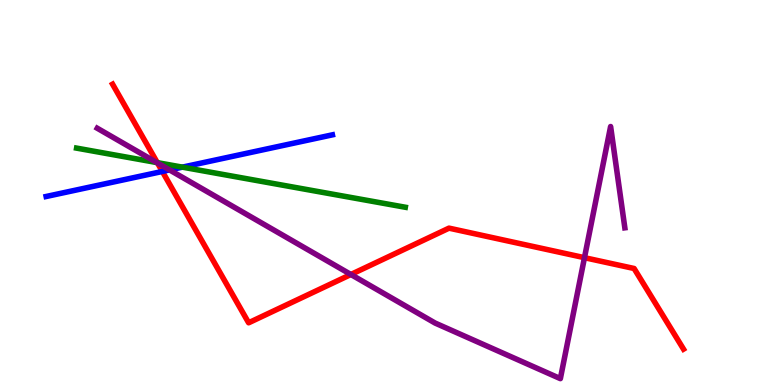[{'lines': ['blue', 'red'], 'intersections': [{'x': 2.09, 'y': 5.55}]}, {'lines': ['green', 'red'], 'intersections': [{'x': 2.03, 'y': 5.78}]}, {'lines': ['purple', 'red'], 'intersections': [{'x': 2.03, 'y': 5.77}, {'x': 4.53, 'y': 2.87}, {'x': 7.54, 'y': 3.31}]}, {'lines': ['blue', 'green'], 'intersections': [{'x': 2.35, 'y': 5.66}]}, {'lines': ['blue', 'purple'], 'intersections': [{'x': 2.19, 'y': 5.59}]}, {'lines': ['green', 'purple'], 'intersections': [{'x': 2.02, 'y': 5.78}]}]